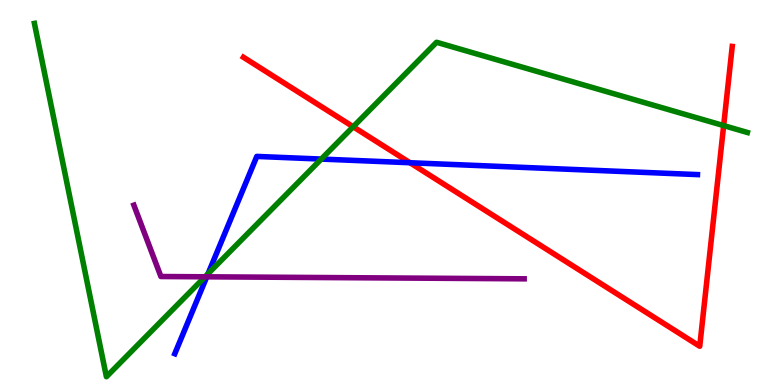[{'lines': ['blue', 'red'], 'intersections': [{'x': 5.29, 'y': 5.77}]}, {'lines': ['green', 'red'], 'intersections': [{'x': 4.56, 'y': 6.71}, {'x': 9.34, 'y': 6.74}]}, {'lines': ['purple', 'red'], 'intersections': []}, {'lines': ['blue', 'green'], 'intersections': [{'x': 2.68, 'y': 2.89}, {'x': 4.15, 'y': 5.87}]}, {'lines': ['blue', 'purple'], 'intersections': [{'x': 2.67, 'y': 2.81}]}, {'lines': ['green', 'purple'], 'intersections': [{'x': 2.65, 'y': 2.81}]}]